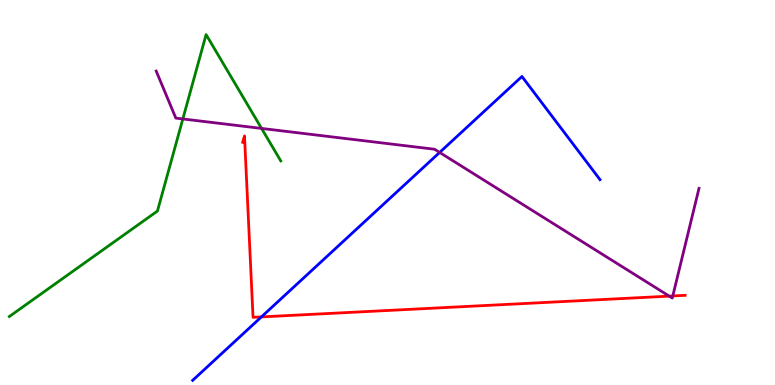[{'lines': ['blue', 'red'], 'intersections': [{'x': 3.37, 'y': 1.77}]}, {'lines': ['green', 'red'], 'intersections': []}, {'lines': ['purple', 'red'], 'intersections': [{'x': 8.64, 'y': 2.31}, {'x': 8.68, 'y': 2.31}]}, {'lines': ['blue', 'green'], 'intersections': []}, {'lines': ['blue', 'purple'], 'intersections': [{'x': 5.67, 'y': 6.04}]}, {'lines': ['green', 'purple'], 'intersections': [{'x': 2.36, 'y': 6.91}, {'x': 3.38, 'y': 6.66}]}]